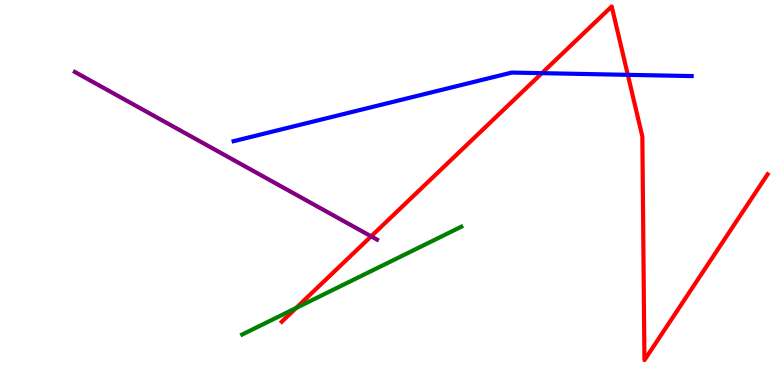[{'lines': ['blue', 'red'], 'intersections': [{'x': 6.99, 'y': 8.1}, {'x': 8.1, 'y': 8.06}]}, {'lines': ['green', 'red'], 'intersections': [{'x': 3.82, 'y': 2.0}]}, {'lines': ['purple', 'red'], 'intersections': [{'x': 4.79, 'y': 3.86}]}, {'lines': ['blue', 'green'], 'intersections': []}, {'lines': ['blue', 'purple'], 'intersections': []}, {'lines': ['green', 'purple'], 'intersections': []}]